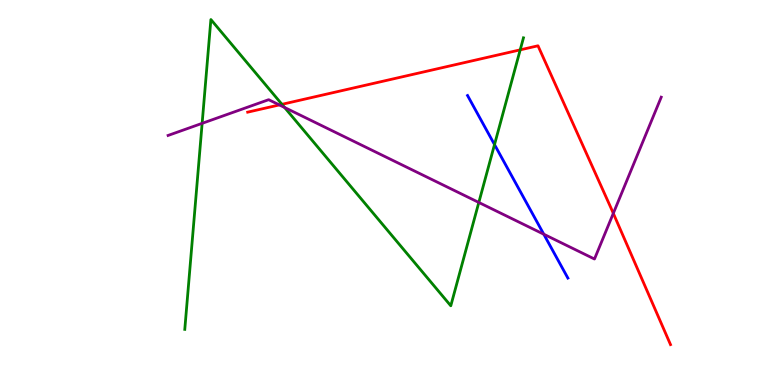[{'lines': ['blue', 'red'], 'intersections': []}, {'lines': ['green', 'red'], 'intersections': [{'x': 3.64, 'y': 7.29}, {'x': 6.71, 'y': 8.71}]}, {'lines': ['purple', 'red'], 'intersections': [{'x': 3.6, 'y': 7.27}, {'x': 7.91, 'y': 4.46}]}, {'lines': ['blue', 'green'], 'intersections': [{'x': 6.38, 'y': 6.24}]}, {'lines': ['blue', 'purple'], 'intersections': [{'x': 7.02, 'y': 3.92}]}, {'lines': ['green', 'purple'], 'intersections': [{'x': 2.61, 'y': 6.8}, {'x': 3.67, 'y': 7.21}, {'x': 6.18, 'y': 4.74}]}]